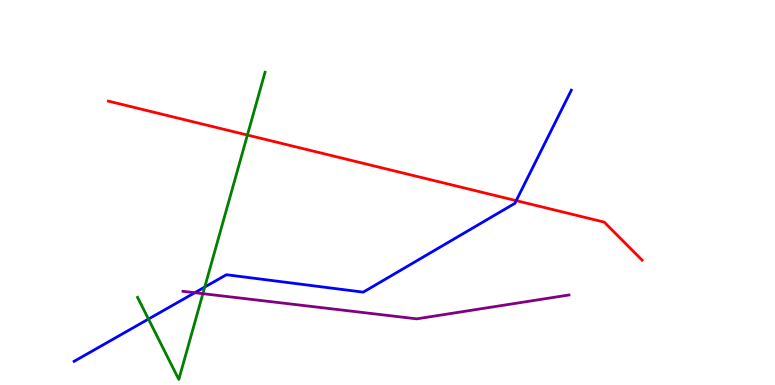[{'lines': ['blue', 'red'], 'intersections': [{'x': 6.66, 'y': 4.79}]}, {'lines': ['green', 'red'], 'intersections': [{'x': 3.19, 'y': 6.49}]}, {'lines': ['purple', 'red'], 'intersections': []}, {'lines': ['blue', 'green'], 'intersections': [{'x': 1.92, 'y': 1.71}, {'x': 2.64, 'y': 2.54}]}, {'lines': ['blue', 'purple'], 'intersections': [{'x': 2.51, 'y': 2.4}]}, {'lines': ['green', 'purple'], 'intersections': [{'x': 2.62, 'y': 2.37}]}]